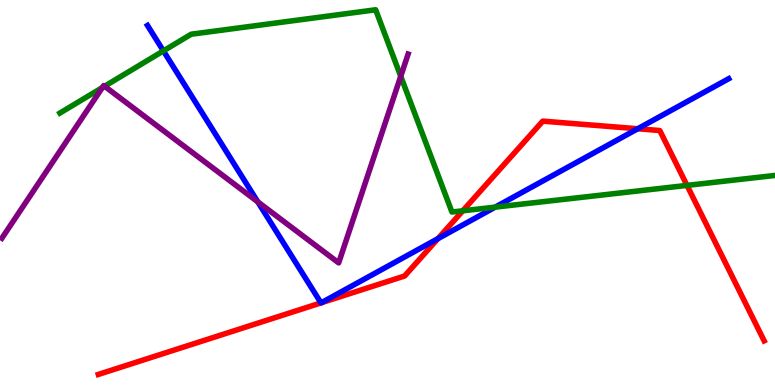[{'lines': ['blue', 'red'], 'intersections': [{'x': 4.14, 'y': 2.13}, {'x': 4.15, 'y': 2.14}, {'x': 5.65, 'y': 3.8}, {'x': 8.23, 'y': 6.66}]}, {'lines': ['green', 'red'], 'intersections': [{'x': 5.97, 'y': 4.52}, {'x': 8.86, 'y': 5.18}]}, {'lines': ['purple', 'red'], 'intersections': []}, {'lines': ['blue', 'green'], 'intersections': [{'x': 2.11, 'y': 8.68}, {'x': 6.39, 'y': 4.62}]}, {'lines': ['blue', 'purple'], 'intersections': [{'x': 3.33, 'y': 4.76}]}, {'lines': ['green', 'purple'], 'intersections': [{'x': 1.32, 'y': 7.72}, {'x': 1.35, 'y': 7.76}, {'x': 5.17, 'y': 8.02}]}]